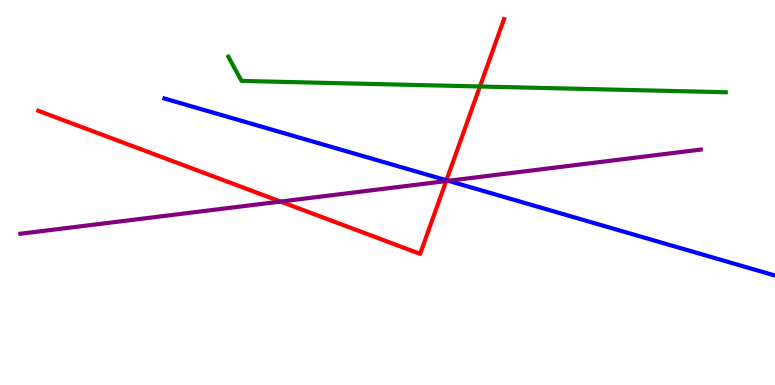[{'lines': ['blue', 'red'], 'intersections': [{'x': 5.76, 'y': 5.32}]}, {'lines': ['green', 'red'], 'intersections': [{'x': 6.19, 'y': 7.75}]}, {'lines': ['purple', 'red'], 'intersections': [{'x': 3.62, 'y': 4.76}, {'x': 5.76, 'y': 5.3}]}, {'lines': ['blue', 'green'], 'intersections': []}, {'lines': ['blue', 'purple'], 'intersections': [{'x': 5.78, 'y': 5.3}]}, {'lines': ['green', 'purple'], 'intersections': []}]